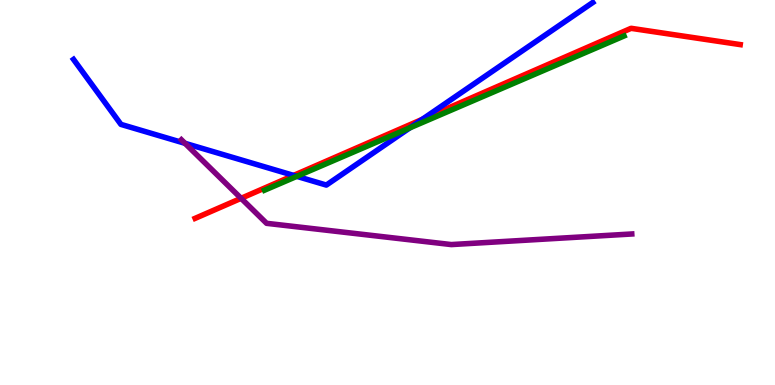[{'lines': ['blue', 'red'], 'intersections': [{'x': 3.79, 'y': 5.44}, {'x': 5.45, 'y': 6.9}]}, {'lines': ['green', 'red'], 'intersections': []}, {'lines': ['purple', 'red'], 'intersections': [{'x': 3.11, 'y': 4.85}]}, {'lines': ['blue', 'green'], 'intersections': [{'x': 3.83, 'y': 5.42}, {'x': 5.29, 'y': 6.68}]}, {'lines': ['blue', 'purple'], 'intersections': [{'x': 2.39, 'y': 6.28}]}, {'lines': ['green', 'purple'], 'intersections': []}]